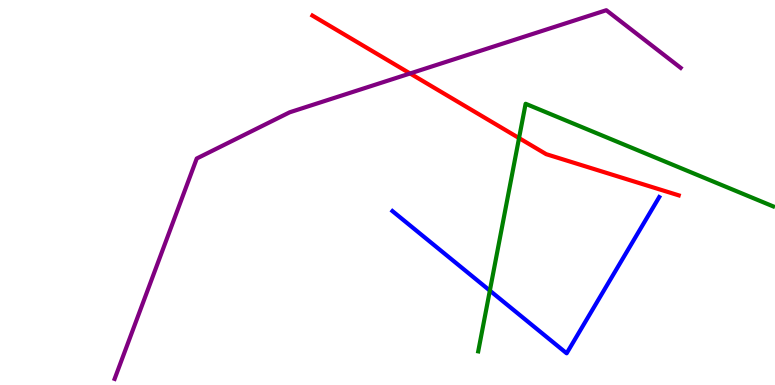[{'lines': ['blue', 'red'], 'intersections': []}, {'lines': ['green', 'red'], 'intersections': [{'x': 6.7, 'y': 6.41}]}, {'lines': ['purple', 'red'], 'intersections': [{'x': 5.29, 'y': 8.09}]}, {'lines': ['blue', 'green'], 'intersections': [{'x': 6.32, 'y': 2.45}]}, {'lines': ['blue', 'purple'], 'intersections': []}, {'lines': ['green', 'purple'], 'intersections': []}]